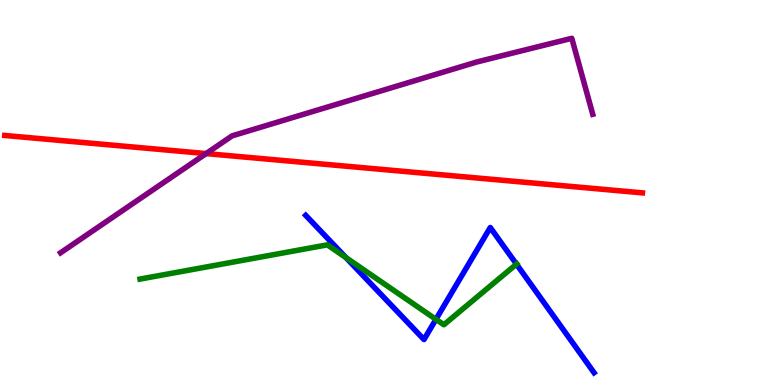[{'lines': ['blue', 'red'], 'intersections': []}, {'lines': ['green', 'red'], 'intersections': []}, {'lines': ['purple', 'red'], 'intersections': [{'x': 2.66, 'y': 6.01}]}, {'lines': ['blue', 'green'], 'intersections': [{'x': 4.46, 'y': 3.31}, {'x': 5.63, 'y': 1.71}, {'x': 6.66, 'y': 3.14}]}, {'lines': ['blue', 'purple'], 'intersections': []}, {'lines': ['green', 'purple'], 'intersections': []}]